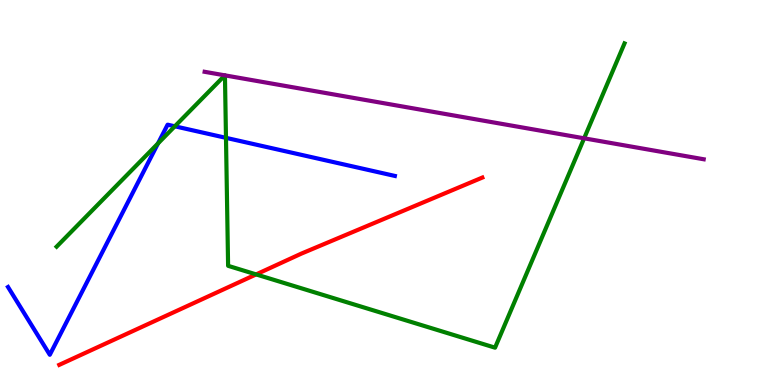[{'lines': ['blue', 'red'], 'intersections': []}, {'lines': ['green', 'red'], 'intersections': [{'x': 3.3, 'y': 2.87}]}, {'lines': ['purple', 'red'], 'intersections': []}, {'lines': ['blue', 'green'], 'intersections': [{'x': 2.04, 'y': 6.27}, {'x': 2.26, 'y': 6.72}, {'x': 2.92, 'y': 6.42}]}, {'lines': ['blue', 'purple'], 'intersections': []}, {'lines': ['green', 'purple'], 'intersections': [{'x': 2.9, 'y': 8.04}, {'x': 2.9, 'y': 8.04}, {'x': 7.54, 'y': 6.41}]}]